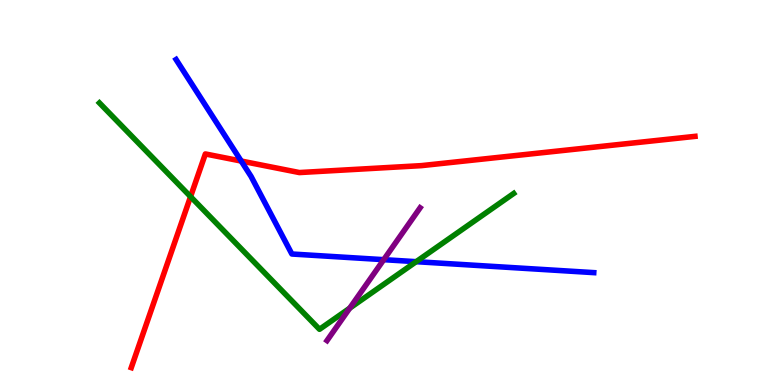[{'lines': ['blue', 'red'], 'intersections': [{'x': 3.11, 'y': 5.82}]}, {'lines': ['green', 'red'], 'intersections': [{'x': 2.46, 'y': 4.89}]}, {'lines': ['purple', 'red'], 'intersections': []}, {'lines': ['blue', 'green'], 'intersections': [{'x': 5.37, 'y': 3.2}]}, {'lines': ['blue', 'purple'], 'intersections': [{'x': 4.95, 'y': 3.26}]}, {'lines': ['green', 'purple'], 'intersections': [{'x': 4.51, 'y': 2.0}]}]